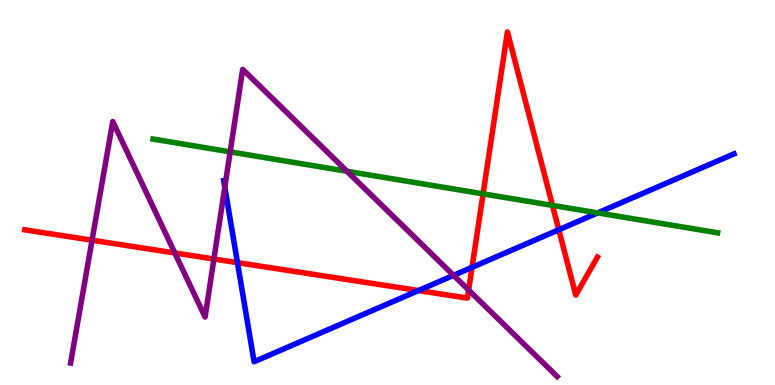[{'lines': ['blue', 'red'], 'intersections': [{'x': 3.06, 'y': 3.18}, {'x': 5.4, 'y': 2.45}, {'x': 6.09, 'y': 3.06}, {'x': 7.21, 'y': 4.03}]}, {'lines': ['green', 'red'], 'intersections': [{'x': 6.23, 'y': 4.96}, {'x': 7.13, 'y': 4.67}]}, {'lines': ['purple', 'red'], 'intersections': [{'x': 1.19, 'y': 3.76}, {'x': 2.26, 'y': 3.43}, {'x': 2.76, 'y': 3.27}, {'x': 6.05, 'y': 2.47}]}, {'lines': ['blue', 'green'], 'intersections': [{'x': 7.71, 'y': 4.47}]}, {'lines': ['blue', 'purple'], 'intersections': [{'x': 2.9, 'y': 5.14}, {'x': 5.85, 'y': 2.85}]}, {'lines': ['green', 'purple'], 'intersections': [{'x': 2.97, 'y': 6.06}, {'x': 4.48, 'y': 5.55}]}]